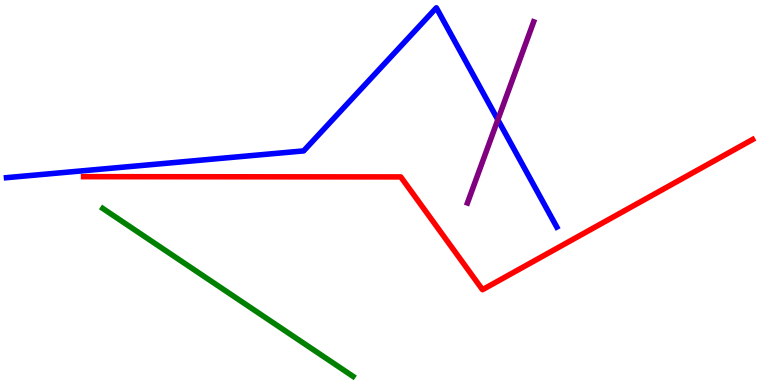[{'lines': ['blue', 'red'], 'intersections': []}, {'lines': ['green', 'red'], 'intersections': []}, {'lines': ['purple', 'red'], 'intersections': []}, {'lines': ['blue', 'green'], 'intersections': []}, {'lines': ['blue', 'purple'], 'intersections': [{'x': 6.42, 'y': 6.89}]}, {'lines': ['green', 'purple'], 'intersections': []}]